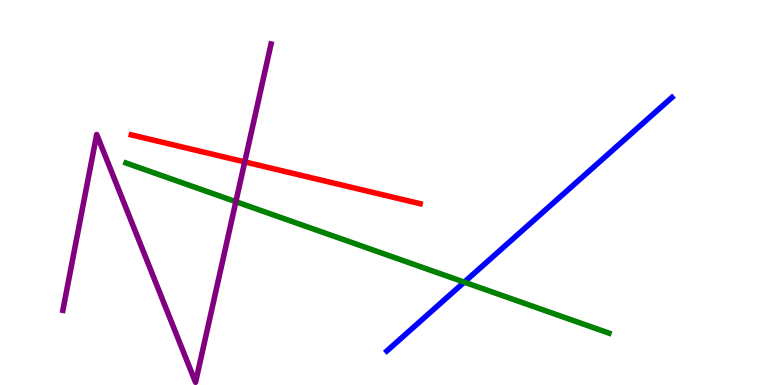[{'lines': ['blue', 'red'], 'intersections': []}, {'lines': ['green', 'red'], 'intersections': []}, {'lines': ['purple', 'red'], 'intersections': [{'x': 3.16, 'y': 5.79}]}, {'lines': ['blue', 'green'], 'intersections': [{'x': 5.99, 'y': 2.67}]}, {'lines': ['blue', 'purple'], 'intersections': []}, {'lines': ['green', 'purple'], 'intersections': [{'x': 3.04, 'y': 4.76}]}]